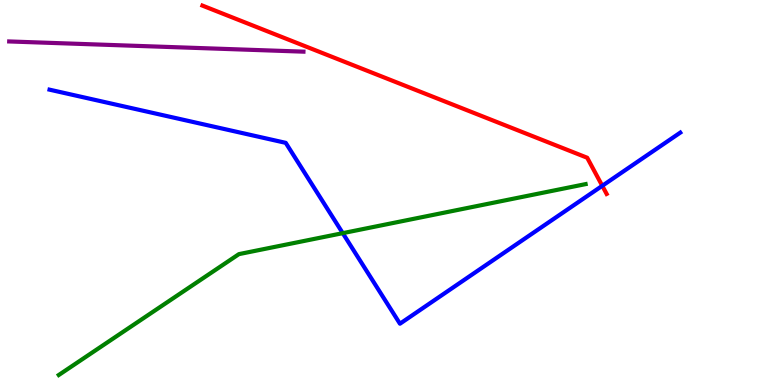[{'lines': ['blue', 'red'], 'intersections': [{'x': 7.77, 'y': 5.17}]}, {'lines': ['green', 'red'], 'intersections': []}, {'lines': ['purple', 'red'], 'intersections': []}, {'lines': ['blue', 'green'], 'intersections': [{'x': 4.42, 'y': 3.94}]}, {'lines': ['blue', 'purple'], 'intersections': []}, {'lines': ['green', 'purple'], 'intersections': []}]